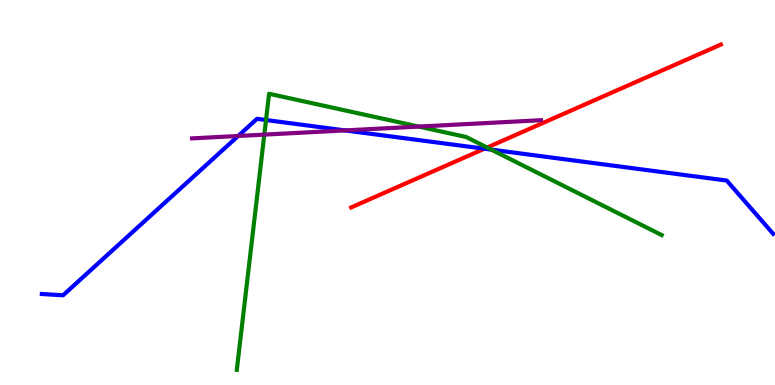[{'lines': ['blue', 'red'], 'intersections': [{'x': 6.25, 'y': 6.14}]}, {'lines': ['green', 'red'], 'intersections': [{'x': 6.29, 'y': 6.17}]}, {'lines': ['purple', 'red'], 'intersections': []}, {'lines': ['blue', 'green'], 'intersections': [{'x': 3.43, 'y': 6.88}, {'x': 6.34, 'y': 6.11}]}, {'lines': ['blue', 'purple'], 'intersections': [{'x': 3.07, 'y': 6.47}, {'x': 4.45, 'y': 6.61}]}, {'lines': ['green', 'purple'], 'intersections': [{'x': 3.41, 'y': 6.5}, {'x': 5.4, 'y': 6.71}]}]